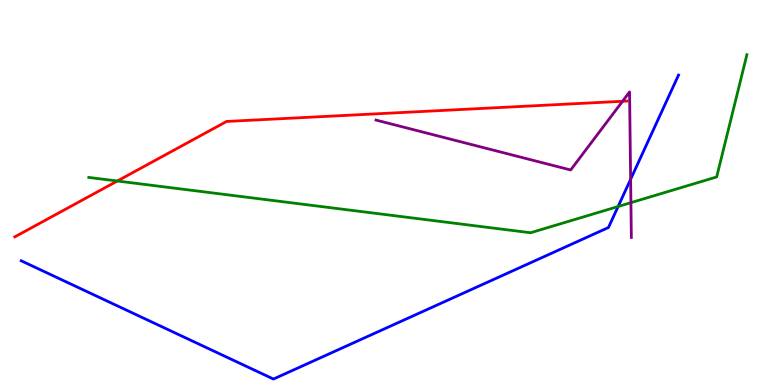[{'lines': ['blue', 'red'], 'intersections': []}, {'lines': ['green', 'red'], 'intersections': [{'x': 1.51, 'y': 5.3}]}, {'lines': ['purple', 'red'], 'intersections': [{'x': 8.03, 'y': 7.37}]}, {'lines': ['blue', 'green'], 'intersections': [{'x': 7.98, 'y': 4.64}]}, {'lines': ['blue', 'purple'], 'intersections': [{'x': 8.14, 'y': 5.34}]}, {'lines': ['green', 'purple'], 'intersections': [{'x': 8.14, 'y': 4.74}]}]